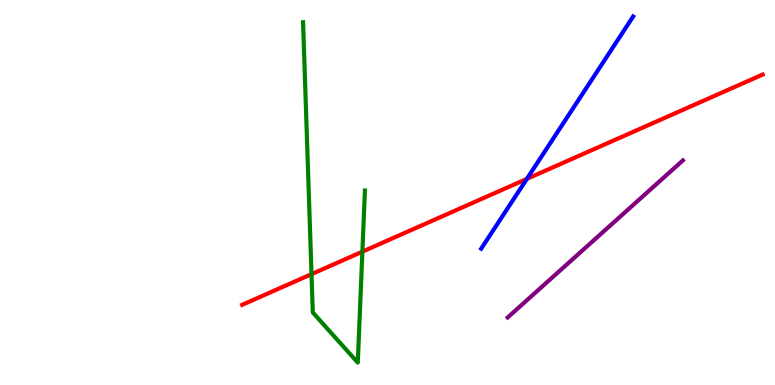[{'lines': ['blue', 'red'], 'intersections': [{'x': 6.8, 'y': 5.35}]}, {'lines': ['green', 'red'], 'intersections': [{'x': 4.02, 'y': 2.88}, {'x': 4.68, 'y': 3.46}]}, {'lines': ['purple', 'red'], 'intersections': []}, {'lines': ['blue', 'green'], 'intersections': []}, {'lines': ['blue', 'purple'], 'intersections': []}, {'lines': ['green', 'purple'], 'intersections': []}]